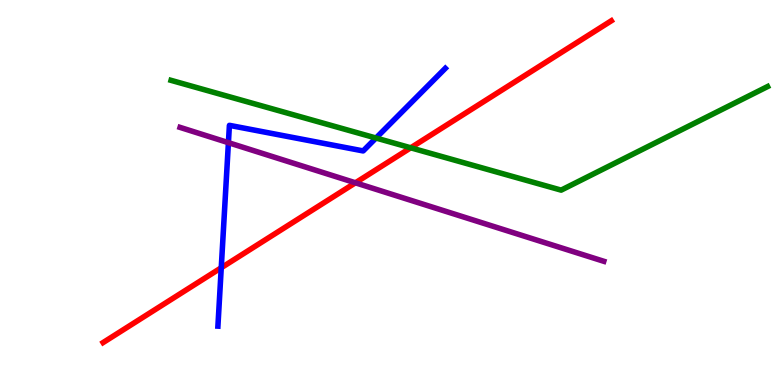[{'lines': ['blue', 'red'], 'intersections': [{'x': 2.85, 'y': 3.05}]}, {'lines': ['green', 'red'], 'intersections': [{'x': 5.3, 'y': 6.16}]}, {'lines': ['purple', 'red'], 'intersections': [{'x': 4.59, 'y': 5.25}]}, {'lines': ['blue', 'green'], 'intersections': [{'x': 4.85, 'y': 6.42}]}, {'lines': ['blue', 'purple'], 'intersections': [{'x': 2.95, 'y': 6.29}]}, {'lines': ['green', 'purple'], 'intersections': []}]